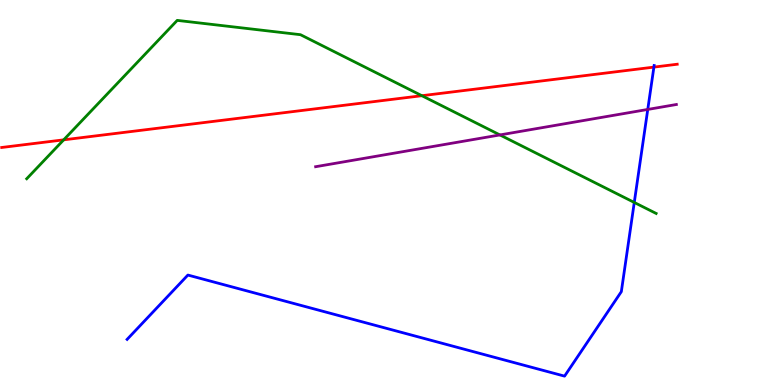[{'lines': ['blue', 'red'], 'intersections': [{'x': 8.44, 'y': 8.26}]}, {'lines': ['green', 'red'], 'intersections': [{'x': 0.822, 'y': 6.37}, {'x': 5.44, 'y': 7.51}]}, {'lines': ['purple', 'red'], 'intersections': []}, {'lines': ['blue', 'green'], 'intersections': [{'x': 8.18, 'y': 4.74}]}, {'lines': ['blue', 'purple'], 'intersections': [{'x': 8.36, 'y': 7.16}]}, {'lines': ['green', 'purple'], 'intersections': [{'x': 6.45, 'y': 6.5}]}]